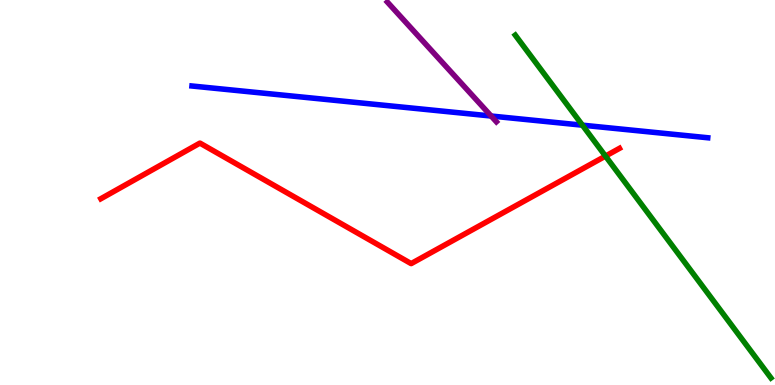[{'lines': ['blue', 'red'], 'intersections': []}, {'lines': ['green', 'red'], 'intersections': [{'x': 7.81, 'y': 5.95}]}, {'lines': ['purple', 'red'], 'intersections': []}, {'lines': ['blue', 'green'], 'intersections': [{'x': 7.52, 'y': 6.75}]}, {'lines': ['blue', 'purple'], 'intersections': [{'x': 6.34, 'y': 6.99}]}, {'lines': ['green', 'purple'], 'intersections': []}]